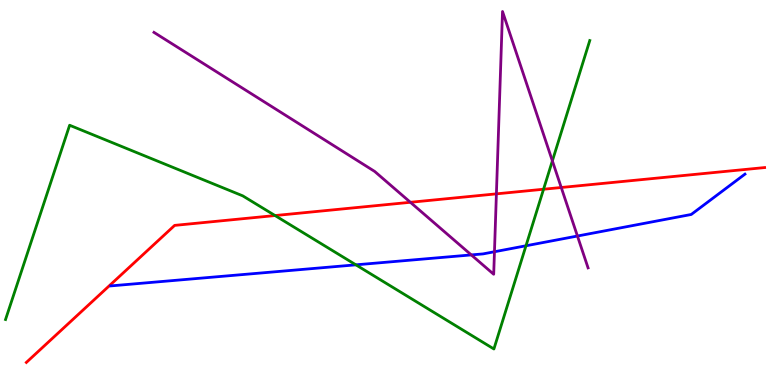[{'lines': ['blue', 'red'], 'intersections': []}, {'lines': ['green', 'red'], 'intersections': [{'x': 3.55, 'y': 4.4}, {'x': 7.01, 'y': 5.08}]}, {'lines': ['purple', 'red'], 'intersections': [{'x': 5.3, 'y': 4.75}, {'x': 6.41, 'y': 4.96}, {'x': 7.24, 'y': 5.13}]}, {'lines': ['blue', 'green'], 'intersections': [{'x': 4.59, 'y': 3.12}, {'x': 6.79, 'y': 3.62}]}, {'lines': ['blue', 'purple'], 'intersections': [{'x': 6.08, 'y': 3.38}, {'x': 6.38, 'y': 3.46}, {'x': 7.45, 'y': 3.87}]}, {'lines': ['green', 'purple'], 'intersections': [{'x': 7.13, 'y': 5.82}]}]